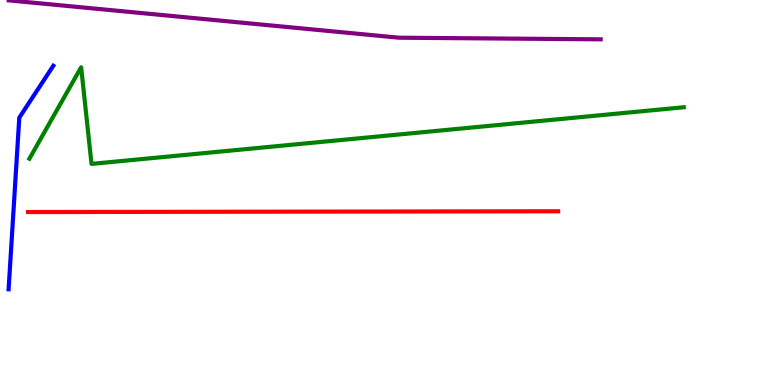[{'lines': ['blue', 'red'], 'intersections': []}, {'lines': ['green', 'red'], 'intersections': []}, {'lines': ['purple', 'red'], 'intersections': []}, {'lines': ['blue', 'green'], 'intersections': []}, {'lines': ['blue', 'purple'], 'intersections': []}, {'lines': ['green', 'purple'], 'intersections': []}]